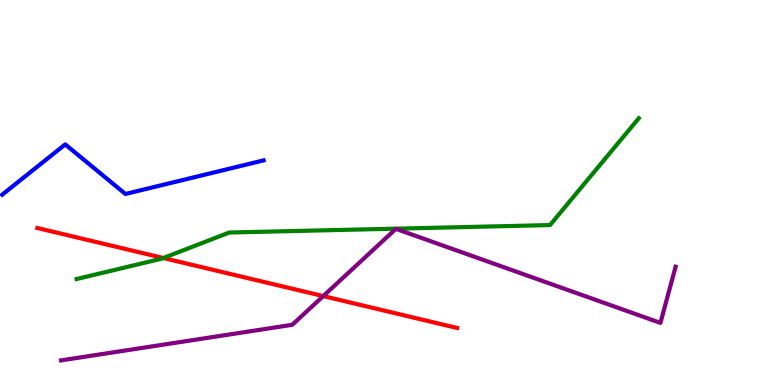[{'lines': ['blue', 'red'], 'intersections': []}, {'lines': ['green', 'red'], 'intersections': [{'x': 2.11, 'y': 3.3}]}, {'lines': ['purple', 'red'], 'intersections': [{'x': 4.17, 'y': 2.31}]}, {'lines': ['blue', 'green'], 'intersections': []}, {'lines': ['blue', 'purple'], 'intersections': []}, {'lines': ['green', 'purple'], 'intersections': []}]